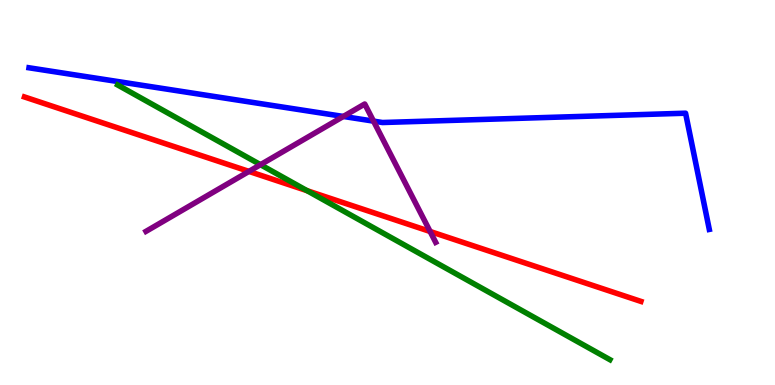[{'lines': ['blue', 'red'], 'intersections': []}, {'lines': ['green', 'red'], 'intersections': [{'x': 3.96, 'y': 5.05}]}, {'lines': ['purple', 'red'], 'intersections': [{'x': 3.21, 'y': 5.55}, {'x': 5.55, 'y': 3.99}]}, {'lines': ['blue', 'green'], 'intersections': []}, {'lines': ['blue', 'purple'], 'intersections': [{'x': 4.43, 'y': 6.98}, {'x': 4.82, 'y': 6.85}]}, {'lines': ['green', 'purple'], 'intersections': [{'x': 3.36, 'y': 5.72}]}]